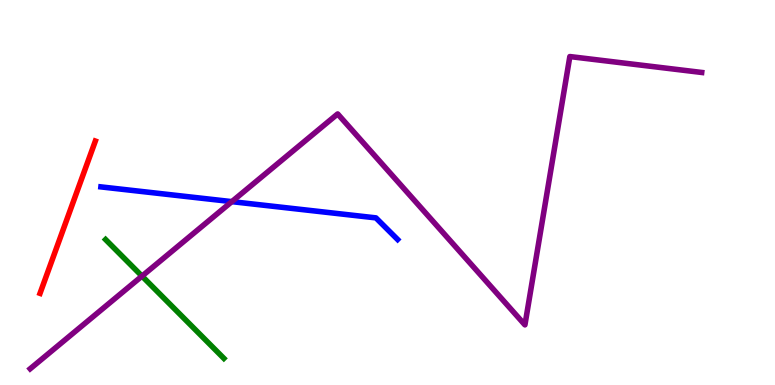[{'lines': ['blue', 'red'], 'intersections': []}, {'lines': ['green', 'red'], 'intersections': []}, {'lines': ['purple', 'red'], 'intersections': []}, {'lines': ['blue', 'green'], 'intersections': []}, {'lines': ['blue', 'purple'], 'intersections': [{'x': 2.99, 'y': 4.76}]}, {'lines': ['green', 'purple'], 'intersections': [{'x': 1.83, 'y': 2.83}]}]